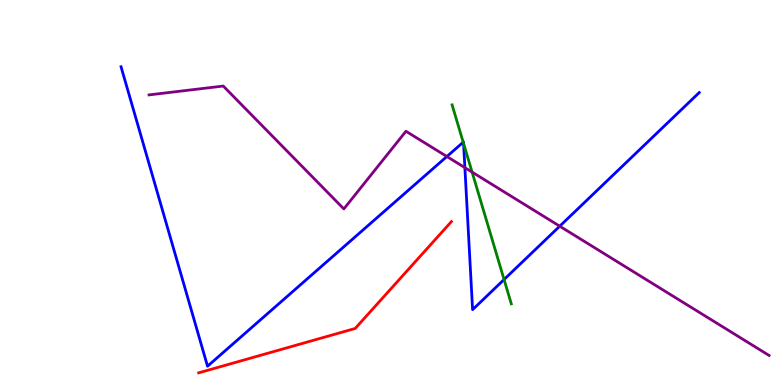[{'lines': ['blue', 'red'], 'intersections': []}, {'lines': ['green', 'red'], 'intersections': []}, {'lines': ['purple', 'red'], 'intersections': []}, {'lines': ['blue', 'green'], 'intersections': [{'x': 5.98, 'y': 6.31}, {'x': 5.98, 'y': 6.27}, {'x': 6.5, 'y': 2.74}]}, {'lines': ['blue', 'purple'], 'intersections': [{'x': 5.77, 'y': 5.93}, {'x': 6.0, 'y': 5.65}, {'x': 7.22, 'y': 4.12}]}, {'lines': ['green', 'purple'], 'intersections': [{'x': 6.09, 'y': 5.53}]}]